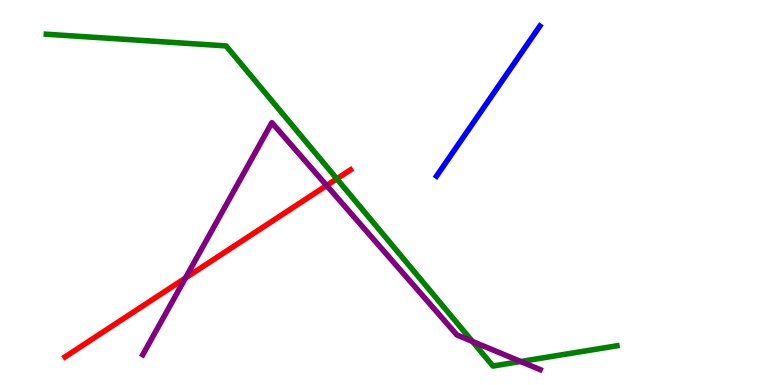[{'lines': ['blue', 'red'], 'intersections': []}, {'lines': ['green', 'red'], 'intersections': [{'x': 4.35, 'y': 5.36}]}, {'lines': ['purple', 'red'], 'intersections': [{'x': 2.39, 'y': 2.78}, {'x': 4.21, 'y': 5.18}]}, {'lines': ['blue', 'green'], 'intersections': []}, {'lines': ['blue', 'purple'], 'intersections': []}, {'lines': ['green', 'purple'], 'intersections': [{'x': 6.1, 'y': 1.13}, {'x': 6.72, 'y': 0.61}]}]